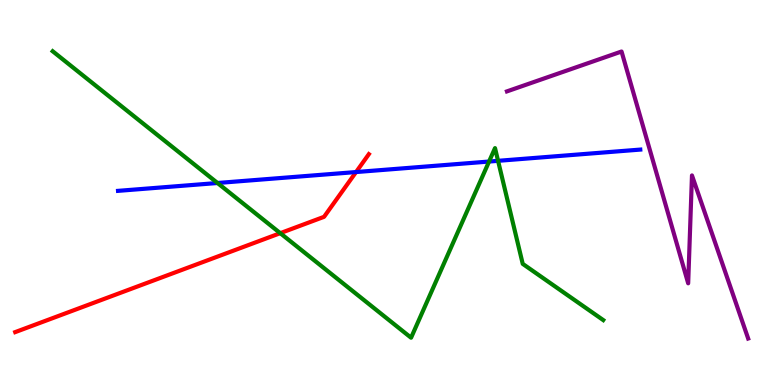[{'lines': ['blue', 'red'], 'intersections': [{'x': 4.59, 'y': 5.53}]}, {'lines': ['green', 'red'], 'intersections': [{'x': 3.62, 'y': 3.94}]}, {'lines': ['purple', 'red'], 'intersections': []}, {'lines': ['blue', 'green'], 'intersections': [{'x': 2.81, 'y': 5.25}, {'x': 6.31, 'y': 5.8}, {'x': 6.43, 'y': 5.82}]}, {'lines': ['blue', 'purple'], 'intersections': []}, {'lines': ['green', 'purple'], 'intersections': []}]